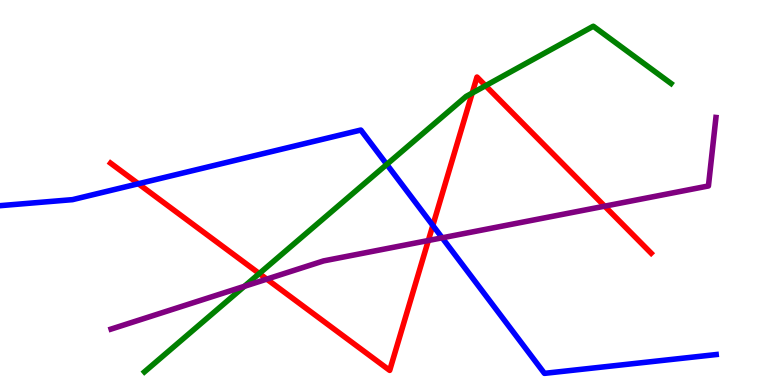[{'lines': ['blue', 'red'], 'intersections': [{'x': 1.78, 'y': 5.23}, {'x': 5.58, 'y': 4.14}]}, {'lines': ['green', 'red'], 'intersections': [{'x': 3.35, 'y': 2.89}, {'x': 6.09, 'y': 7.58}, {'x': 6.27, 'y': 7.77}]}, {'lines': ['purple', 'red'], 'intersections': [{'x': 3.44, 'y': 2.75}, {'x': 5.53, 'y': 3.75}, {'x': 7.8, 'y': 4.64}]}, {'lines': ['blue', 'green'], 'intersections': [{'x': 4.99, 'y': 5.73}]}, {'lines': ['blue', 'purple'], 'intersections': [{'x': 5.71, 'y': 3.82}]}, {'lines': ['green', 'purple'], 'intersections': [{'x': 3.15, 'y': 2.56}]}]